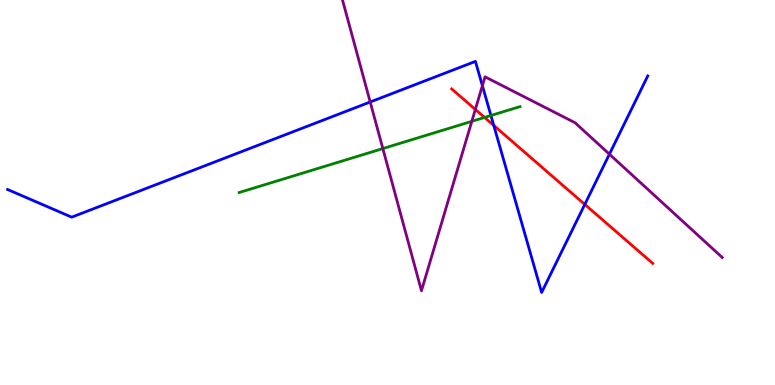[{'lines': ['blue', 'red'], 'intersections': [{'x': 6.37, 'y': 6.74}, {'x': 7.55, 'y': 4.69}]}, {'lines': ['green', 'red'], 'intersections': [{'x': 6.25, 'y': 6.95}]}, {'lines': ['purple', 'red'], 'intersections': [{'x': 6.13, 'y': 7.16}]}, {'lines': ['blue', 'green'], 'intersections': [{'x': 6.33, 'y': 7.0}]}, {'lines': ['blue', 'purple'], 'intersections': [{'x': 4.78, 'y': 7.35}, {'x': 6.22, 'y': 7.77}, {'x': 7.86, 'y': 6.0}]}, {'lines': ['green', 'purple'], 'intersections': [{'x': 4.94, 'y': 6.14}, {'x': 6.09, 'y': 6.85}]}]